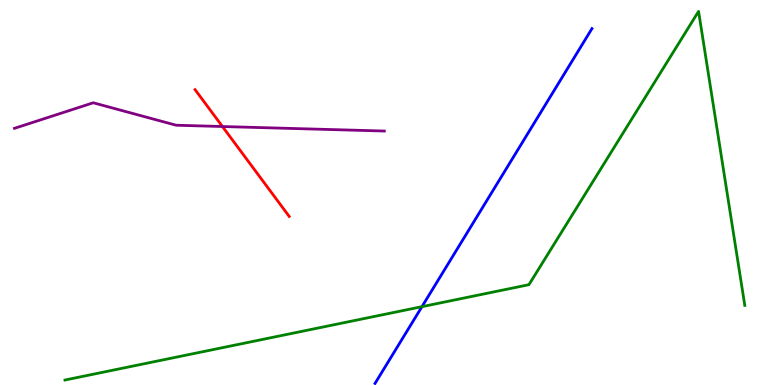[{'lines': ['blue', 'red'], 'intersections': []}, {'lines': ['green', 'red'], 'intersections': []}, {'lines': ['purple', 'red'], 'intersections': [{'x': 2.87, 'y': 6.71}]}, {'lines': ['blue', 'green'], 'intersections': [{'x': 5.44, 'y': 2.03}]}, {'lines': ['blue', 'purple'], 'intersections': []}, {'lines': ['green', 'purple'], 'intersections': []}]